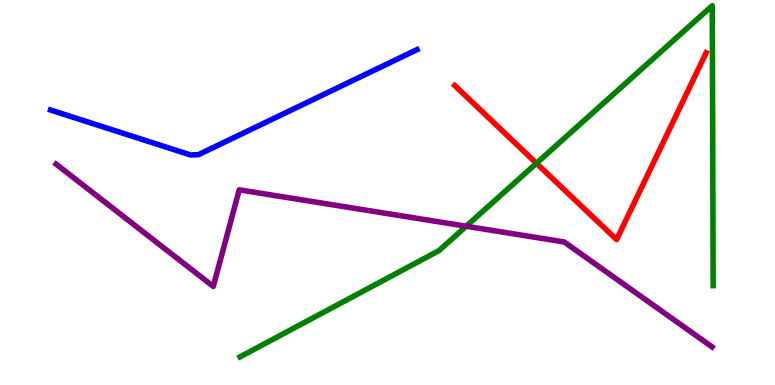[{'lines': ['blue', 'red'], 'intersections': []}, {'lines': ['green', 'red'], 'intersections': [{'x': 6.92, 'y': 5.76}]}, {'lines': ['purple', 'red'], 'intersections': []}, {'lines': ['blue', 'green'], 'intersections': []}, {'lines': ['blue', 'purple'], 'intersections': []}, {'lines': ['green', 'purple'], 'intersections': [{'x': 6.02, 'y': 4.12}]}]